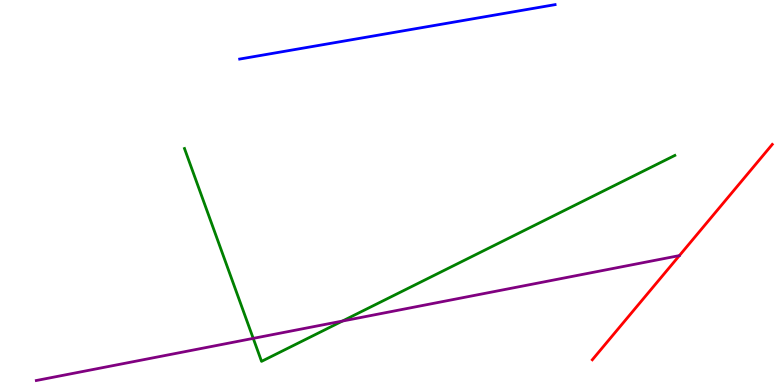[{'lines': ['blue', 'red'], 'intersections': []}, {'lines': ['green', 'red'], 'intersections': []}, {'lines': ['purple', 'red'], 'intersections': []}, {'lines': ['blue', 'green'], 'intersections': []}, {'lines': ['blue', 'purple'], 'intersections': []}, {'lines': ['green', 'purple'], 'intersections': [{'x': 3.27, 'y': 1.21}, {'x': 4.42, 'y': 1.66}]}]